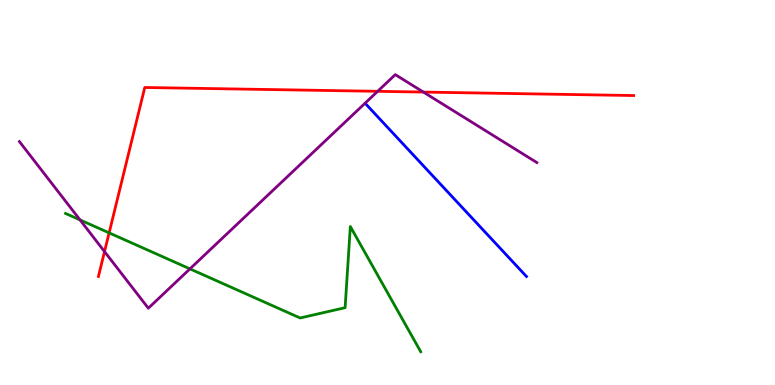[{'lines': ['blue', 'red'], 'intersections': []}, {'lines': ['green', 'red'], 'intersections': [{'x': 1.41, 'y': 3.95}]}, {'lines': ['purple', 'red'], 'intersections': [{'x': 1.35, 'y': 3.47}, {'x': 4.87, 'y': 7.63}, {'x': 5.46, 'y': 7.61}]}, {'lines': ['blue', 'green'], 'intersections': []}, {'lines': ['blue', 'purple'], 'intersections': []}, {'lines': ['green', 'purple'], 'intersections': [{'x': 1.03, 'y': 4.29}, {'x': 2.45, 'y': 3.02}]}]